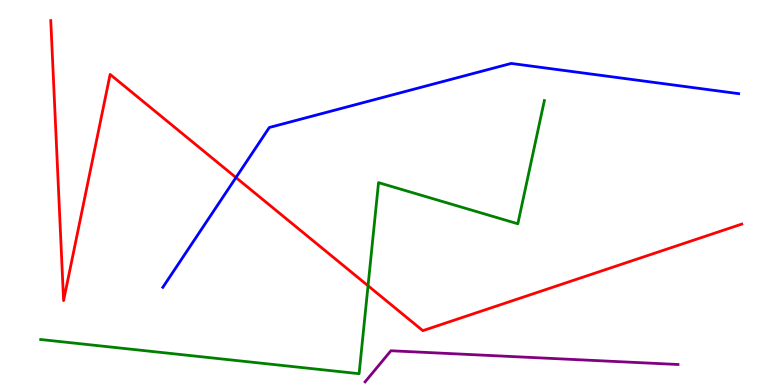[{'lines': ['blue', 'red'], 'intersections': [{'x': 3.04, 'y': 5.39}]}, {'lines': ['green', 'red'], 'intersections': [{'x': 4.75, 'y': 2.58}]}, {'lines': ['purple', 'red'], 'intersections': []}, {'lines': ['blue', 'green'], 'intersections': []}, {'lines': ['blue', 'purple'], 'intersections': []}, {'lines': ['green', 'purple'], 'intersections': []}]